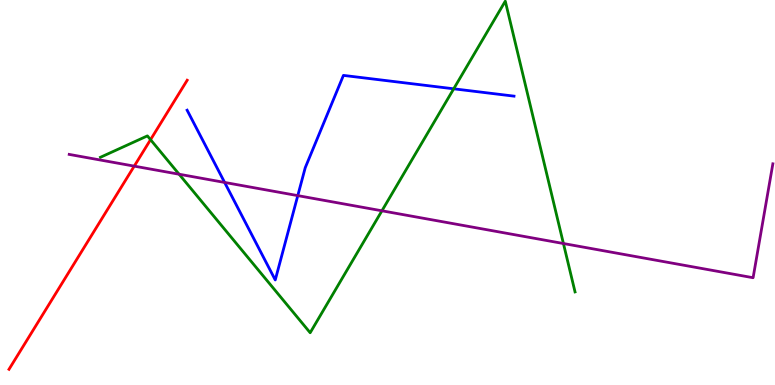[{'lines': ['blue', 'red'], 'intersections': []}, {'lines': ['green', 'red'], 'intersections': [{'x': 1.94, 'y': 6.37}]}, {'lines': ['purple', 'red'], 'intersections': [{'x': 1.73, 'y': 5.68}]}, {'lines': ['blue', 'green'], 'intersections': [{'x': 5.85, 'y': 7.69}]}, {'lines': ['blue', 'purple'], 'intersections': [{'x': 2.9, 'y': 5.26}, {'x': 3.84, 'y': 4.92}]}, {'lines': ['green', 'purple'], 'intersections': [{'x': 2.31, 'y': 5.47}, {'x': 4.93, 'y': 4.52}, {'x': 7.27, 'y': 3.67}]}]